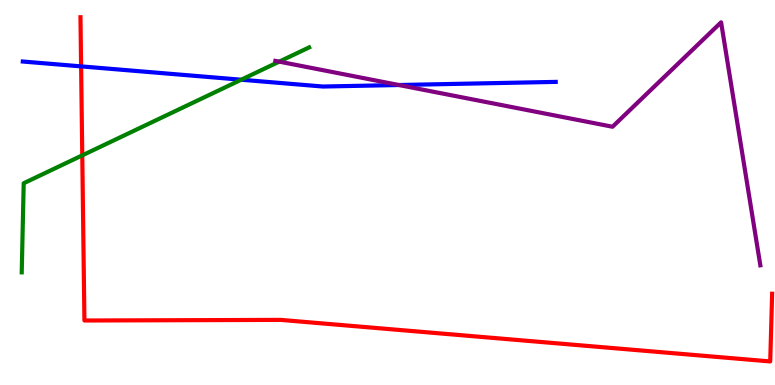[{'lines': ['blue', 'red'], 'intersections': [{'x': 1.05, 'y': 8.28}]}, {'lines': ['green', 'red'], 'intersections': [{'x': 1.06, 'y': 5.96}]}, {'lines': ['purple', 'red'], 'intersections': []}, {'lines': ['blue', 'green'], 'intersections': [{'x': 3.11, 'y': 7.93}]}, {'lines': ['blue', 'purple'], 'intersections': [{'x': 5.15, 'y': 7.79}]}, {'lines': ['green', 'purple'], 'intersections': [{'x': 3.6, 'y': 8.4}]}]